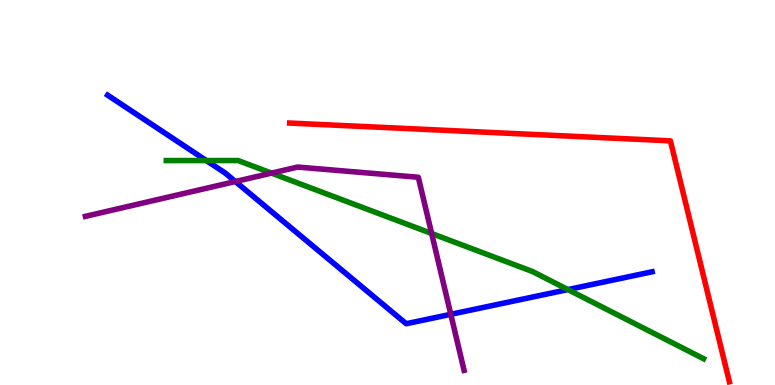[{'lines': ['blue', 'red'], 'intersections': []}, {'lines': ['green', 'red'], 'intersections': []}, {'lines': ['purple', 'red'], 'intersections': []}, {'lines': ['blue', 'green'], 'intersections': [{'x': 2.66, 'y': 5.83}, {'x': 7.33, 'y': 2.48}]}, {'lines': ['blue', 'purple'], 'intersections': [{'x': 3.04, 'y': 5.29}, {'x': 5.82, 'y': 1.84}]}, {'lines': ['green', 'purple'], 'intersections': [{'x': 3.5, 'y': 5.5}, {'x': 5.57, 'y': 3.94}]}]